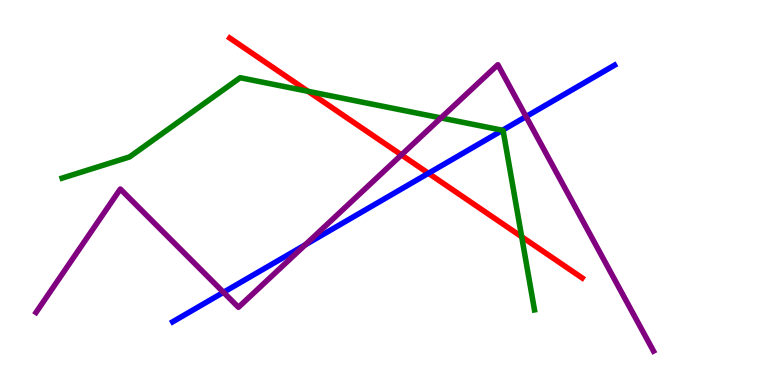[{'lines': ['blue', 'red'], 'intersections': [{'x': 5.53, 'y': 5.5}]}, {'lines': ['green', 'red'], 'intersections': [{'x': 3.97, 'y': 7.63}, {'x': 6.73, 'y': 3.85}]}, {'lines': ['purple', 'red'], 'intersections': [{'x': 5.18, 'y': 5.98}]}, {'lines': ['blue', 'green'], 'intersections': [{'x': 6.48, 'y': 6.62}]}, {'lines': ['blue', 'purple'], 'intersections': [{'x': 2.88, 'y': 2.41}, {'x': 3.94, 'y': 3.64}, {'x': 6.79, 'y': 6.97}]}, {'lines': ['green', 'purple'], 'intersections': [{'x': 5.69, 'y': 6.94}]}]